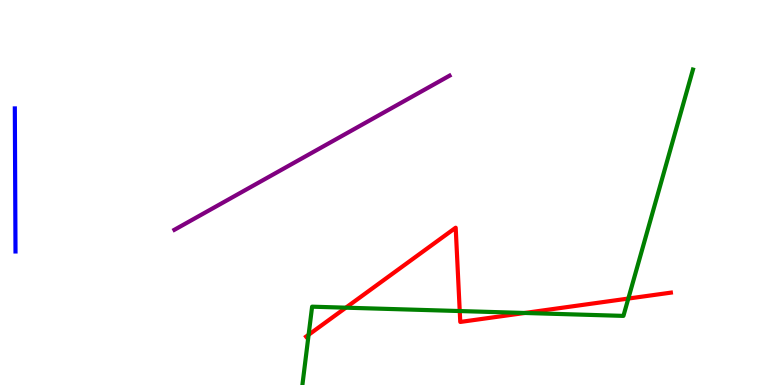[{'lines': ['blue', 'red'], 'intersections': []}, {'lines': ['green', 'red'], 'intersections': [{'x': 3.98, 'y': 1.3}, {'x': 4.46, 'y': 2.01}, {'x': 5.93, 'y': 1.92}, {'x': 6.77, 'y': 1.87}, {'x': 8.11, 'y': 2.25}]}, {'lines': ['purple', 'red'], 'intersections': []}, {'lines': ['blue', 'green'], 'intersections': []}, {'lines': ['blue', 'purple'], 'intersections': []}, {'lines': ['green', 'purple'], 'intersections': []}]